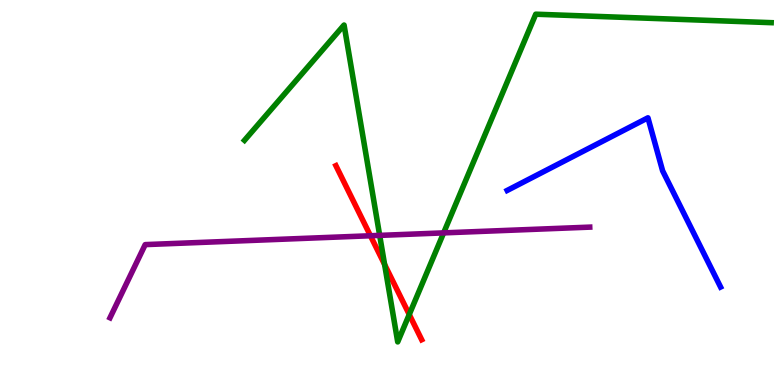[{'lines': ['blue', 'red'], 'intersections': []}, {'lines': ['green', 'red'], 'intersections': [{'x': 4.96, 'y': 3.13}, {'x': 5.28, 'y': 1.83}]}, {'lines': ['purple', 'red'], 'intersections': [{'x': 4.78, 'y': 3.88}]}, {'lines': ['blue', 'green'], 'intersections': []}, {'lines': ['blue', 'purple'], 'intersections': []}, {'lines': ['green', 'purple'], 'intersections': [{'x': 4.9, 'y': 3.89}, {'x': 5.72, 'y': 3.95}]}]